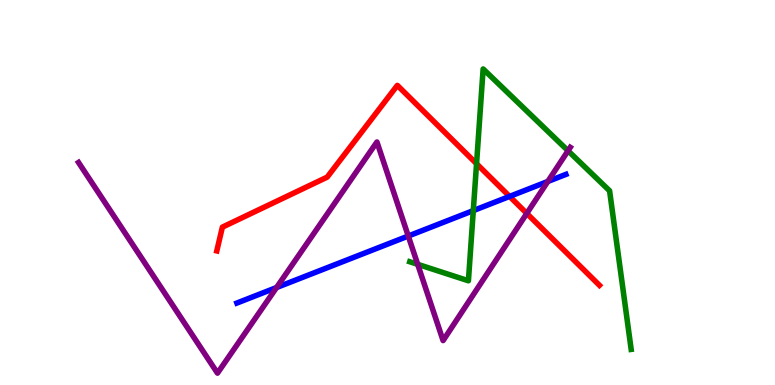[{'lines': ['blue', 'red'], 'intersections': [{'x': 6.58, 'y': 4.9}]}, {'lines': ['green', 'red'], 'intersections': [{'x': 6.15, 'y': 5.75}]}, {'lines': ['purple', 'red'], 'intersections': [{'x': 6.8, 'y': 4.46}]}, {'lines': ['blue', 'green'], 'intersections': [{'x': 6.11, 'y': 4.53}]}, {'lines': ['blue', 'purple'], 'intersections': [{'x': 3.57, 'y': 2.53}, {'x': 5.27, 'y': 3.87}, {'x': 7.07, 'y': 5.29}]}, {'lines': ['green', 'purple'], 'intersections': [{'x': 5.39, 'y': 3.13}, {'x': 7.33, 'y': 6.08}]}]